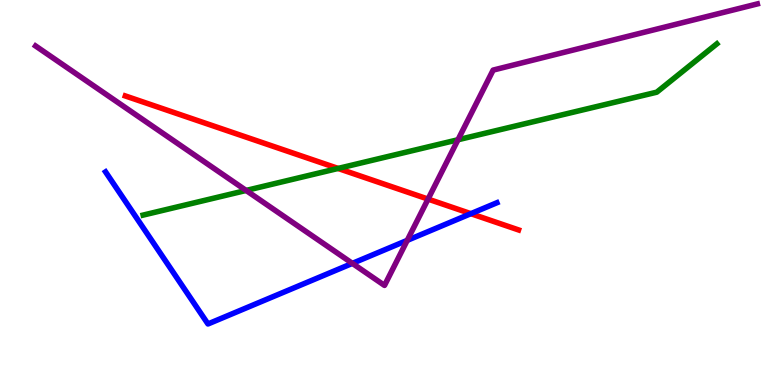[{'lines': ['blue', 'red'], 'intersections': [{'x': 6.08, 'y': 4.45}]}, {'lines': ['green', 'red'], 'intersections': [{'x': 4.36, 'y': 5.62}]}, {'lines': ['purple', 'red'], 'intersections': [{'x': 5.52, 'y': 4.83}]}, {'lines': ['blue', 'green'], 'intersections': []}, {'lines': ['blue', 'purple'], 'intersections': [{'x': 4.55, 'y': 3.16}, {'x': 5.25, 'y': 3.76}]}, {'lines': ['green', 'purple'], 'intersections': [{'x': 3.18, 'y': 5.05}, {'x': 5.91, 'y': 6.37}]}]